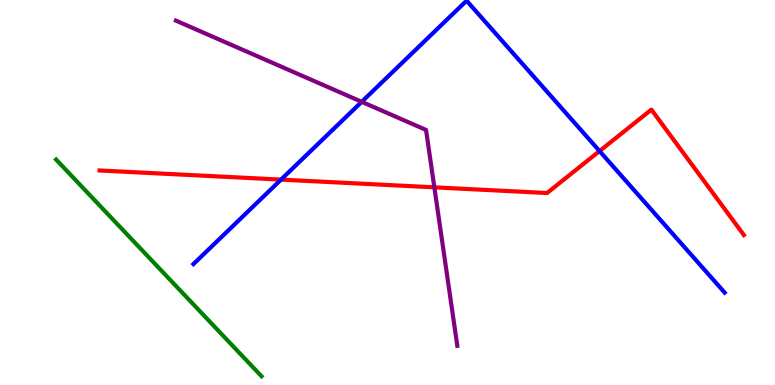[{'lines': ['blue', 'red'], 'intersections': [{'x': 3.63, 'y': 5.33}, {'x': 7.74, 'y': 6.08}]}, {'lines': ['green', 'red'], 'intersections': []}, {'lines': ['purple', 'red'], 'intersections': [{'x': 5.6, 'y': 5.13}]}, {'lines': ['blue', 'green'], 'intersections': []}, {'lines': ['blue', 'purple'], 'intersections': [{'x': 4.67, 'y': 7.36}]}, {'lines': ['green', 'purple'], 'intersections': []}]